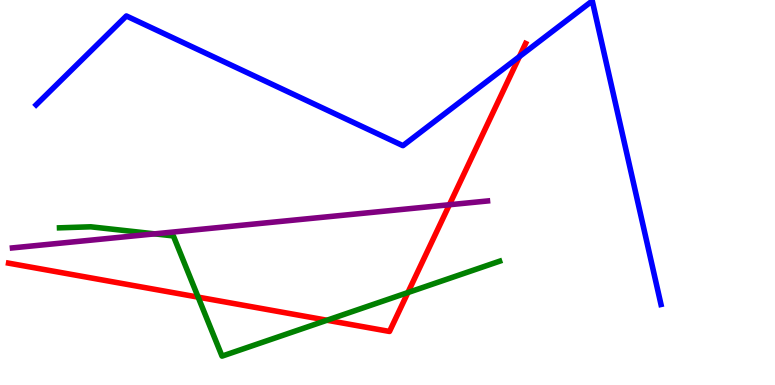[{'lines': ['blue', 'red'], 'intersections': [{'x': 6.7, 'y': 8.53}]}, {'lines': ['green', 'red'], 'intersections': [{'x': 2.56, 'y': 2.28}, {'x': 4.22, 'y': 1.68}, {'x': 5.26, 'y': 2.4}]}, {'lines': ['purple', 'red'], 'intersections': [{'x': 5.8, 'y': 4.68}]}, {'lines': ['blue', 'green'], 'intersections': []}, {'lines': ['blue', 'purple'], 'intersections': []}, {'lines': ['green', 'purple'], 'intersections': [{'x': 2.0, 'y': 3.93}]}]